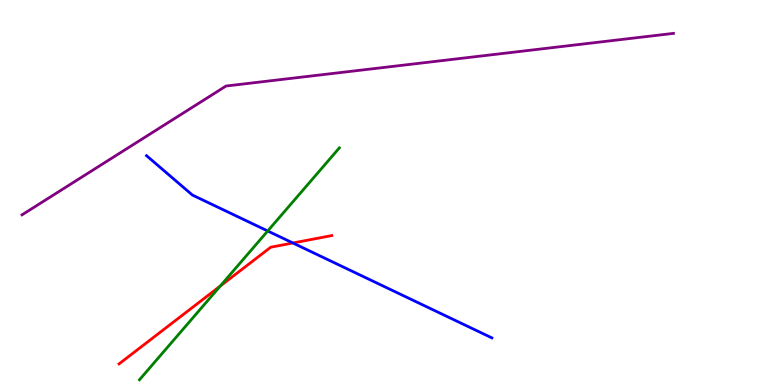[{'lines': ['blue', 'red'], 'intersections': [{'x': 3.78, 'y': 3.69}]}, {'lines': ['green', 'red'], 'intersections': [{'x': 2.84, 'y': 2.57}]}, {'lines': ['purple', 'red'], 'intersections': []}, {'lines': ['blue', 'green'], 'intersections': [{'x': 3.45, 'y': 4.0}]}, {'lines': ['blue', 'purple'], 'intersections': []}, {'lines': ['green', 'purple'], 'intersections': []}]